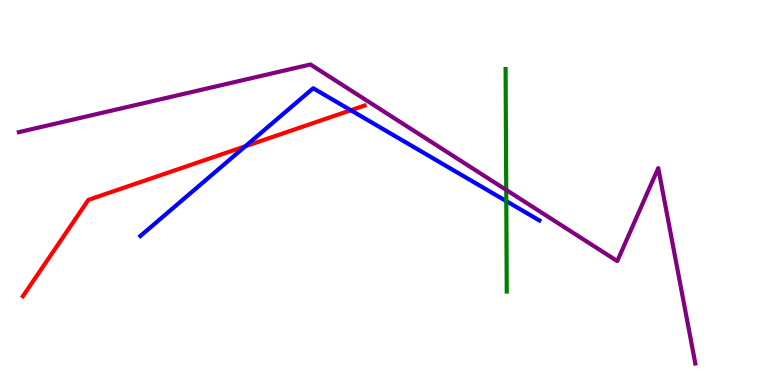[{'lines': ['blue', 'red'], 'intersections': [{'x': 3.17, 'y': 6.2}, {'x': 4.53, 'y': 7.14}]}, {'lines': ['green', 'red'], 'intersections': []}, {'lines': ['purple', 'red'], 'intersections': []}, {'lines': ['blue', 'green'], 'intersections': [{'x': 6.53, 'y': 4.78}]}, {'lines': ['blue', 'purple'], 'intersections': []}, {'lines': ['green', 'purple'], 'intersections': [{'x': 6.53, 'y': 5.07}]}]